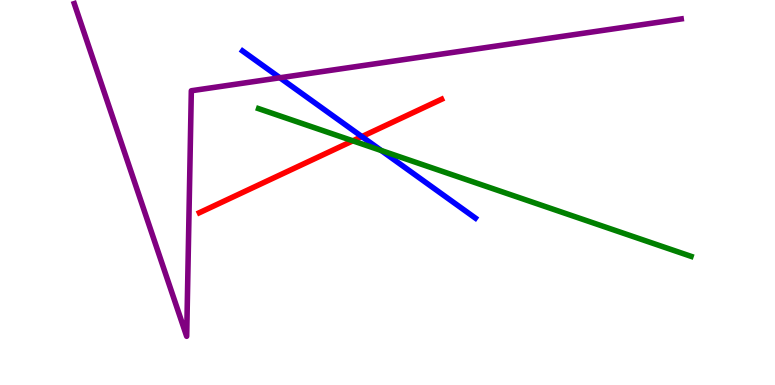[{'lines': ['blue', 'red'], 'intersections': [{'x': 4.67, 'y': 6.45}]}, {'lines': ['green', 'red'], 'intersections': [{'x': 4.55, 'y': 6.34}]}, {'lines': ['purple', 'red'], 'intersections': []}, {'lines': ['blue', 'green'], 'intersections': [{'x': 4.92, 'y': 6.09}]}, {'lines': ['blue', 'purple'], 'intersections': [{'x': 3.61, 'y': 7.98}]}, {'lines': ['green', 'purple'], 'intersections': []}]